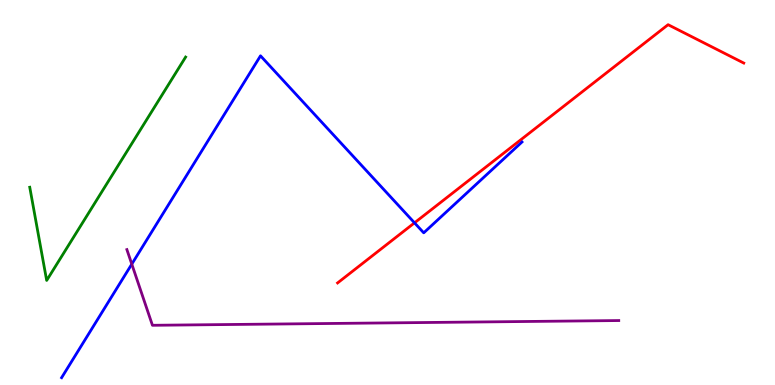[{'lines': ['blue', 'red'], 'intersections': [{'x': 5.35, 'y': 4.21}]}, {'lines': ['green', 'red'], 'intersections': []}, {'lines': ['purple', 'red'], 'intersections': []}, {'lines': ['blue', 'green'], 'intersections': []}, {'lines': ['blue', 'purple'], 'intersections': [{'x': 1.7, 'y': 3.14}]}, {'lines': ['green', 'purple'], 'intersections': []}]